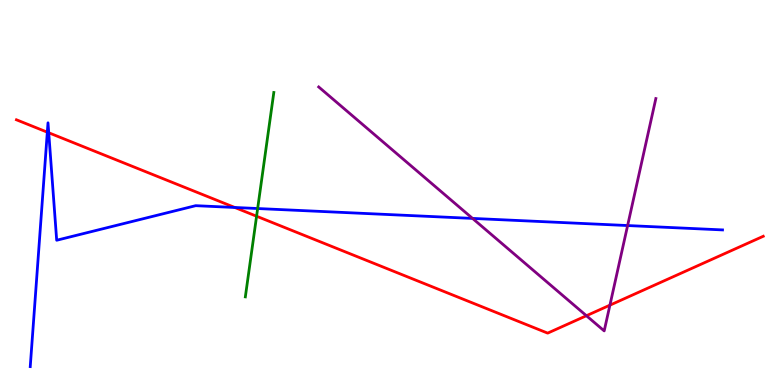[{'lines': ['blue', 'red'], 'intersections': [{'x': 0.611, 'y': 6.57}, {'x': 0.629, 'y': 6.55}, {'x': 3.03, 'y': 4.61}]}, {'lines': ['green', 'red'], 'intersections': [{'x': 3.31, 'y': 4.38}]}, {'lines': ['purple', 'red'], 'intersections': [{'x': 7.57, 'y': 1.8}, {'x': 7.87, 'y': 2.07}]}, {'lines': ['blue', 'green'], 'intersections': [{'x': 3.32, 'y': 4.58}]}, {'lines': ['blue', 'purple'], 'intersections': [{'x': 6.1, 'y': 4.33}, {'x': 8.1, 'y': 4.14}]}, {'lines': ['green', 'purple'], 'intersections': []}]